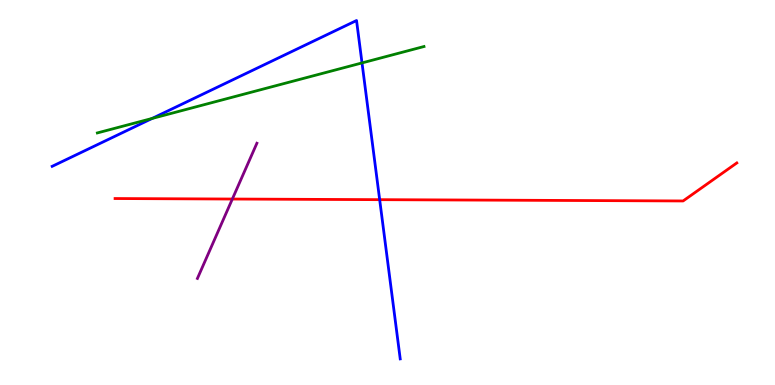[{'lines': ['blue', 'red'], 'intersections': [{'x': 4.9, 'y': 4.81}]}, {'lines': ['green', 'red'], 'intersections': []}, {'lines': ['purple', 'red'], 'intersections': [{'x': 3.0, 'y': 4.83}]}, {'lines': ['blue', 'green'], 'intersections': [{'x': 1.96, 'y': 6.92}, {'x': 4.67, 'y': 8.37}]}, {'lines': ['blue', 'purple'], 'intersections': []}, {'lines': ['green', 'purple'], 'intersections': []}]